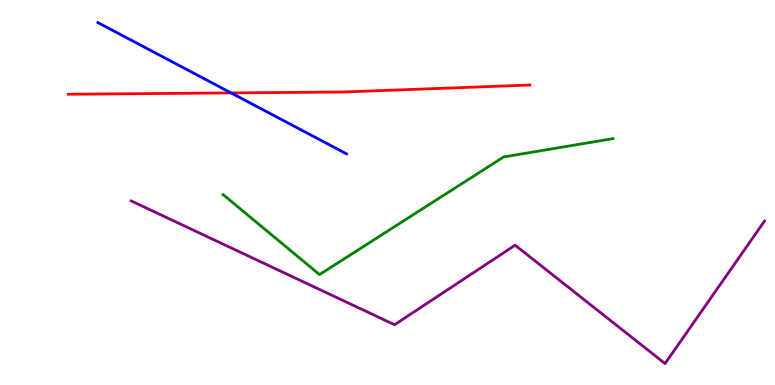[{'lines': ['blue', 'red'], 'intersections': [{'x': 2.98, 'y': 7.59}]}, {'lines': ['green', 'red'], 'intersections': []}, {'lines': ['purple', 'red'], 'intersections': []}, {'lines': ['blue', 'green'], 'intersections': []}, {'lines': ['blue', 'purple'], 'intersections': []}, {'lines': ['green', 'purple'], 'intersections': []}]